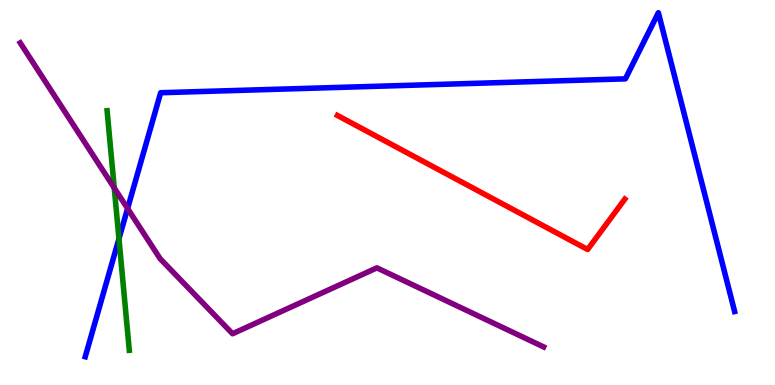[{'lines': ['blue', 'red'], 'intersections': []}, {'lines': ['green', 'red'], 'intersections': []}, {'lines': ['purple', 'red'], 'intersections': []}, {'lines': ['blue', 'green'], 'intersections': [{'x': 1.53, 'y': 3.8}]}, {'lines': ['blue', 'purple'], 'intersections': [{'x': 1.65, 'y': 4.58}]}, {'lines': ['green', 'purple'], 'intersections': [{'x': 1.47, 'y': 5.12}]}]